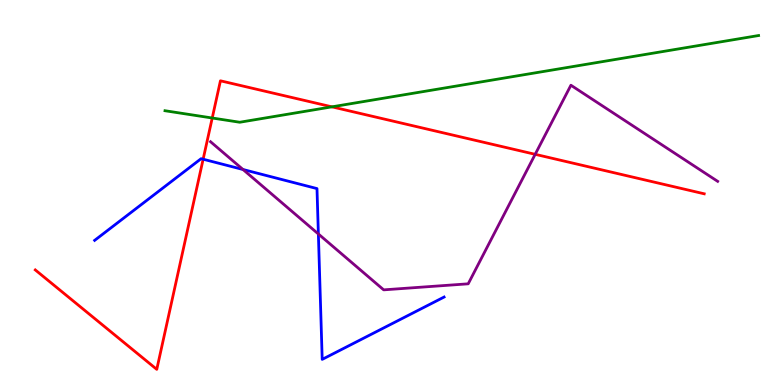[{'lines': ['blue', 'red'], 'intersections': [{'x': 2.62, 'y': 5.86}]}, {'lines': ['green', 'red'], 'intersections': [{'x': 2.74, 'y': 6.93}, {'x': 4.28, 'y': 7.22}]}, {'lines': ['purple', 'red'], 'intersections': [{'x': 6.91, 'y': 5.99}]}, {'lines': ['blue', 'green'], 'intersections': []}, {'lines': ['blue', 'purple'], 'intersections': [{'x': 3.14, 'y': 5.6}, {'x': 4.11, 'y': 3.92}]}, {'lines': ['green', 'purple'], 'intersections': []}]